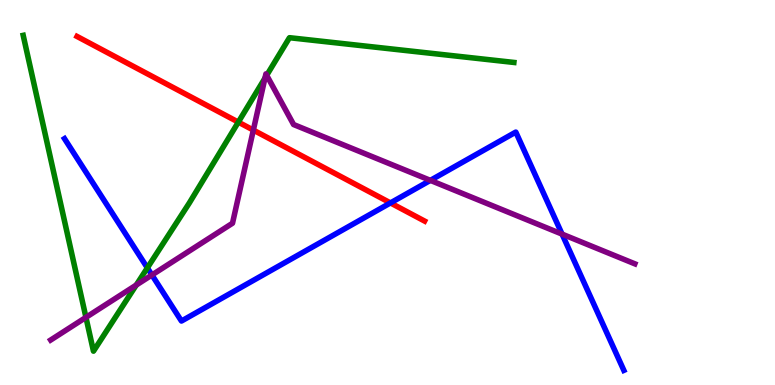[{'lines': ['blue', 'red'], 'intersections': [{'x': 5.04, 'y': 4.73}]}, {'lines': ['green', 'red'], 'intersections': [{'x': 3.08, 'y': 6.83}]}, {'lines': ['purple', 'red'], 'intersections': [{'x': 3.27, 'y': 6.62}]}, {'lines': ['blue', 'green'], 'intersections': [{'x': 1.9, 'y': 3.04}]}, {'lines': ['blue', 'purple'], 'intersections': [{'x': 1.96, 'y': 2.86}, {'x': 5.55, 'y': 5.32}, {'x': 7.25, 'y': 3.92}]}, {'lines': ['green', 'purple'], 'intersections': [{'x': 1.11, 'y': 1.76}, {'x': 1.76, 'y': 2.6}, {'x': 3.42, 'y': 7.97}, {'x': 3.44, 'y': 8.04}]}]